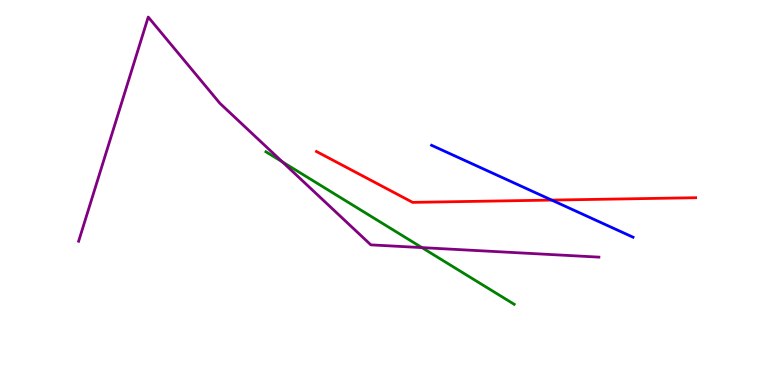[{'lines': ['blue', 'red'], 'intersections': [{'x': 7.12, 'y': 4.8}]}, {'lines': ['green', 'red'], 'intersections': []}, {'lines': ['purple', 'red'], 'intersections': []}, {'lines': ['blue', 'green'], 'intersections': []}, {'lines': ['blue', 'purple'], 'intersections': []}, {'lines': ['green', 'purple'], 'intersections': [{'x': 3.64, 'y': 5.8}, {'x': 5.44, 'y': 3.57}]}]